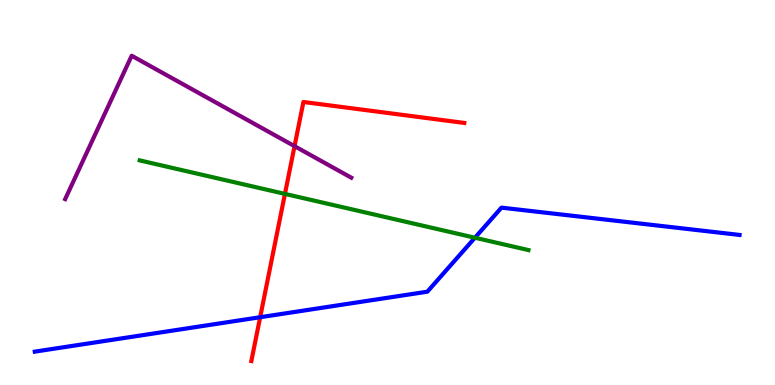[{'lines': ['blue', 'red'], 'intersections': [{'x': 3.36, 'y': 1.76}]}, {'lines': ['green', 'red'], 'intersections': [{'x': 3.68, 'y': 4.96}]}, {'lines': ['purple', 'red'], 'intersections': [{'x': 3.8, 'y': 6.2}]}, {'lines': ['blue', 'green'], 'intersections': [{'x': 6.13, 'y': 3.83}]}, {'lines': ['blue', 'purple'], 'intersections': []}, {'lines': ['green', 'purple'], 'intersections': []}]